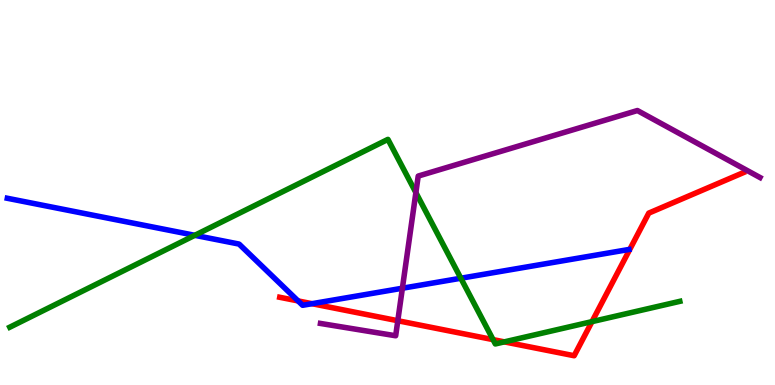[{'lines': ['blue', 'red'], 'intersections': [{'x': 3.85, 'y': 2.18}, {'x': 4.03, 'y': 2.11}]}, {'lines': ['green', 'red'], 'intersections': [{'x': 6.36, 'y': 1.18}, {'x': 6.51, 'y': 1.12}, {'x': 7.64, 'y': 1.65}]}, {'lines': ['purple', 'red'], 'intersections': [{'x': 5.13, 'y': 1.67}]}, {'lines': ['blue', 'green'], 'intersections': [{'x': 2.51, 'y': 3.89}, {'x': 5.95, 'y': 2.77}]}, {'lines': ['blue', 'purple'], 'intersections': [{'x': 5.19, 'y': 2.51}]}, {'lines': ['green', 'purple'], 'intersections': [{'x': 5.37, 'y': 5.0}]}]